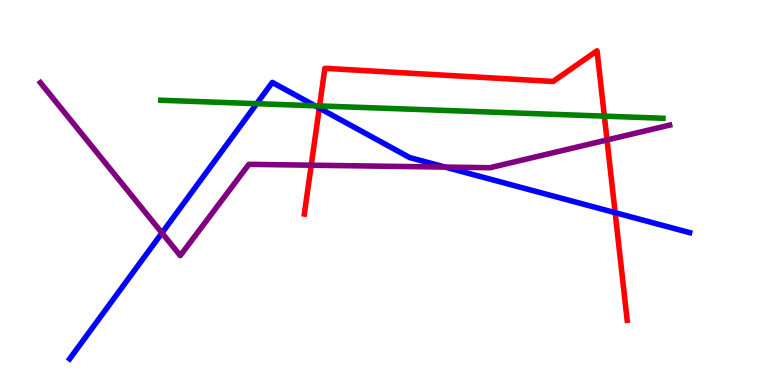[{'lines': ['blue', 'red'], 'intersections': [{'x': 4.12, 'y': 7.19}, {'x': 7.94, 'y': 4.48}]}, {'lines': ['green', 'red'], 'intersections': [{'x': 4.12, 'y': 7.25}, {'x': 7.8, 'y': 6.98}]}, {'lines': ['purple', 'red'], 'intersections': [{'x': 4.02, 'y': 5.71}, {'x': 7.83, 'y': 6.36}]}, {'lines': ['blue', 'green'], 'intersections': [{'x': 3.31, 'y': 7.31}, {'x': 4.06, 'y': 7.25}]}, {'lines': ['blue', 'purple'], 'intersections': [{'x': 2.09, 'y': 3.95}, {'x': 5.74, 'y': 5.66}]}, {'lines': ['green', 'purple'], 'intersections': []}]